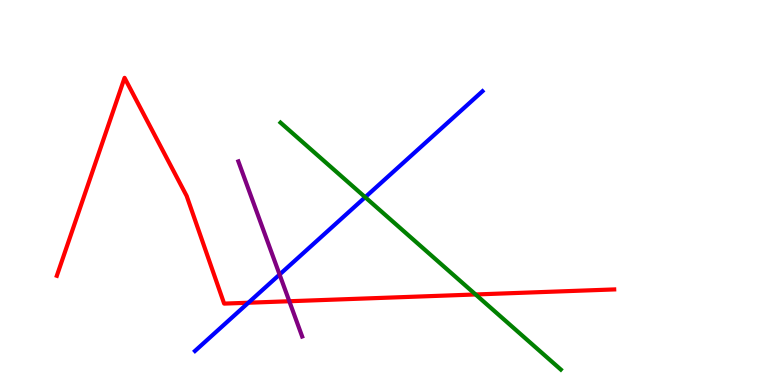[{'lines': ['blue', 'red'], 'intersections': [{'x': 3.2, 'y': 2.14}]}, {'lines': ['green', 'red'], 'intersections': [{'x': 6.14, 'y': 2.35}]}, {'lines': ['purple', 'red'], 'intersections': [{'x': 3.73, 'y': 2.18}]}, {'lines': ['blue', 'green'], 'intersections': [{'x': 4.71, 'y': 4.88}]}, {'lines': ['blue', 'purple'], 'intersections': [{'x': 3.61, 'y': 2.87}]}, {'lines': ['green', 'purple'], 'intersections': []}]